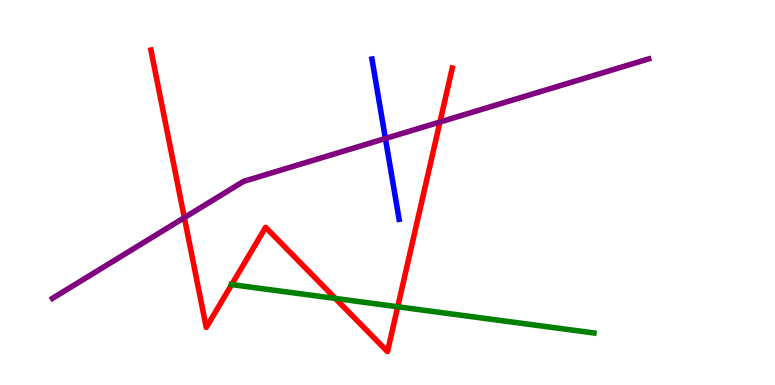[{'lines': ['blue', 'red'], 'intersections': []}, {'lines': ['green', 'red'], 'intersections': [{'x': 2.99, 'y': 2.61}, {'x': 4.33, 'y': 2.25}, {'x': 5.13, 'y': 2.03}]}, {'lines': ['purple', 'red'], 'intersections': [{'x': 2.38, 'y': 4.35}, {'x': 5.68, 'y': 6.83}]}, {'lines': ['blue', 'green'], 'intersections': []}, {'lines': ['blue', 'purple'], 'intersections': [{'x': 4.97, 'y': 6.4}]}, {'lines': ['green', 'purple'], 'intersections': []}]